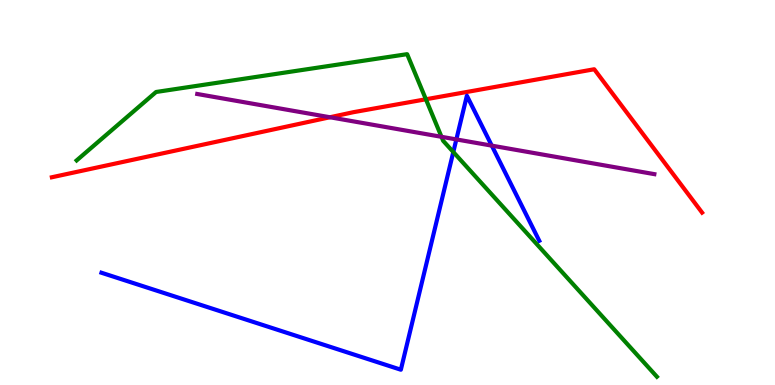[{'lines': ['blue', 'red'], 'intersections': []}, {'lines': ['green', 'red'], 'intersections': [{'x': 5.5, 'y': 7.42}]}, {'lines': ['purple', 'red'], 'intersections': [{'x': 4.26, 'y': 6.95}]}, {'lines': ['blue', 'green'], 'intersections': [{'x': 5.85, 'y': 6.05}]}, {'lines': ['blue', 'purple'], 'intersections': [{'x': 5.89, 'y': 6.38}, {'x': 6.35, 'y': 6.22}]}, {'lines': ['green', 'purple'], 'intersections': [{'x': 5.7, 'y': 6.45}]}]